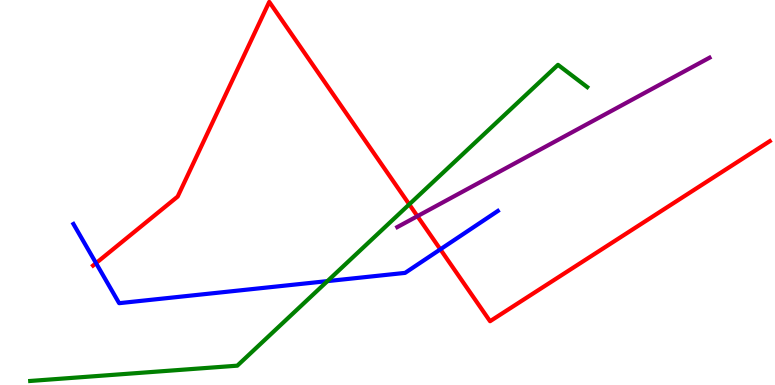[{'lines': ['blue', 'red'], 'intersections': [{'x': 1.24, 'y': 3.17}, {'x': 5.68, 'y': 3.52}]}, {'lines': ['green', 'red'], 'intersections': [{'x': 5.28, 'y': 4.69}]}, {'lines': ['purple', 'red'], 'intersections': [{'x': 5.39, 'y': 4.39}]}, {'lines': ['blue', 'green'], 'intersections': [{'x': 4.22, 'y': 2.7}]}, {'lines': ['blue', 'purple'], 'intersections': []}, {'lines': ['green', 'purple'], 'intersections': []}]